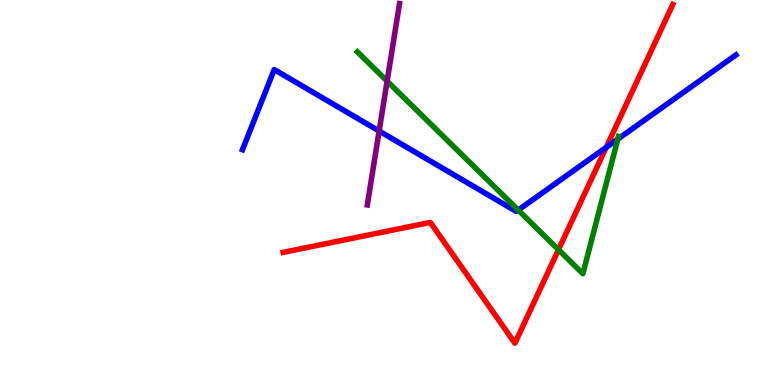[{'lines': ['blue', 'red'], 'intersections': [{'x': 7.82, 'y': 6.17}]}, {'lines': ['green', 'red'], 'intersections': [{'x': 7.21, 'y': 3.51}]}, {'lines': ['purple', 'red'], 'intersections': []}, {'lines': ['blue', 'green'], 'intersections': [{'x': 6.69, 'y': 4.54}, {'x': 7.97, 'y': 6.39}]}, {'lines': ['blue', 'purple'], 'intersections': [{'x': 4.89, 'y': 6.6}]}, {'lines': ['green', 'purple'], 'intersections': [{'x': 5.0, 'y': 7.89}]}]